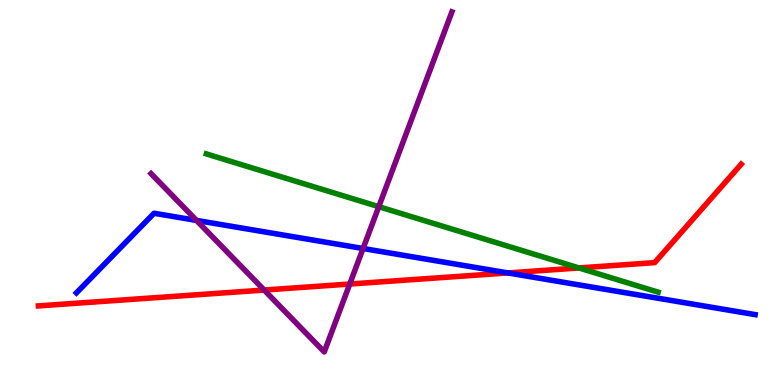[{'lines': ['blue', 'red'], 'intersections': [{'x': 6.55, 'y': 2.91}]}, {'lines': ['green', 'red'], 'intersections': [{'x': 7.47, 'y': 3.04}]}, {'lines': ['purple', 'red'], 'intersections': [{'x': 3.41, 'y': 2.47}, {'x': 4.51, 'y': 2.62}]}, {'lines': ['blue', 'green'], 'intersections': []}, {'lines': ['blue', 'purple'], 'intersections': [{'x': 2.54, 'y': 4.27}, {'x': 4.68, 'y': 3.55}]}, {'lines': ['green', 'purple'], 'intersections': [{'x': 4.89, 'y': 4.63}]}]